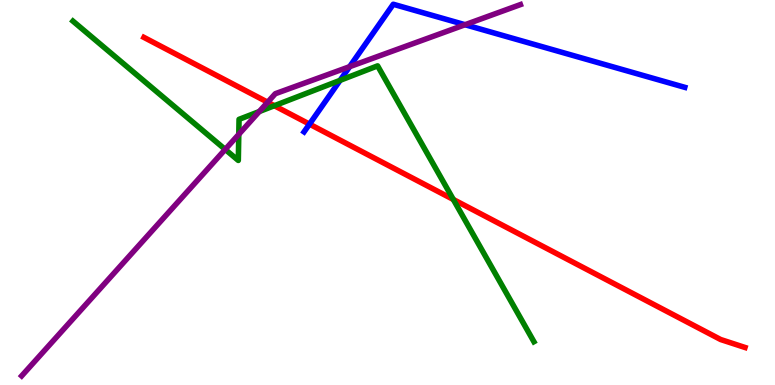[{'lines': ['blue', 'red'], 'intersections': [{'x': 3.99, 'y': 6.78}]}, {'lines': ['green', 'red'], 'intersections': [{'x': 3.54, 'y': 7.25}, {'x': 5.85, 'y': 4.82}]}, {'lines': ['purple', 'red'], 'intersections': [{'x': 3.45, 'y': 7.35}]}, {'lines': ['blue', 'green'], 'intersections': [{'x': 4.39, 'y': 7.91}]}, {'lines': ['blue', 'purple'], 'intersections': [{'x': 4.51, 'y': 8.27}, {'x': 6.0, 'y': 9.36}]}, {'lines': ['green', 'purple'], 'intersections': [{'x': 2.91, 'y': 6.12}, {'x': 3.08, 'y': 6.51}, {'x': 3.35, 'y': 7.1}]}]